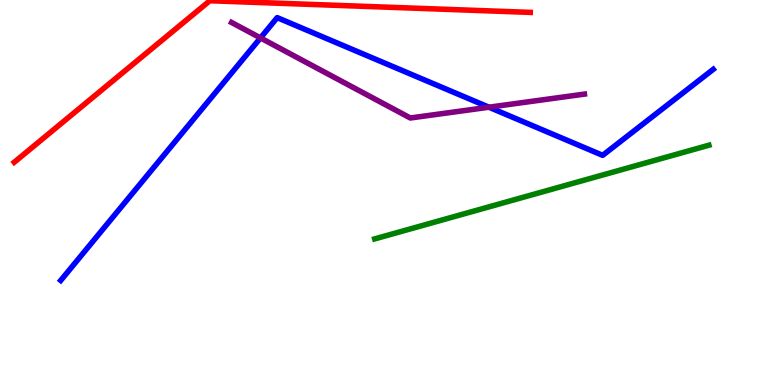[{'lines': ['blue', 'red'], 'intersections': []}, {'lines': ['green', 'red'], 'intersections': []}, {'lines': ['purple', 'red'], 'intersections': []}, {'lines': ['blue', 'green'], 'intersections': []}, {'lines': ['blue', 'purple'], 'intersections': [{'x': 3.36, 'y': 9.02}, {'x': 6.31, 'y': 7.22}]}, {'lines': ['green', 'purple'], 'intersections': []}]